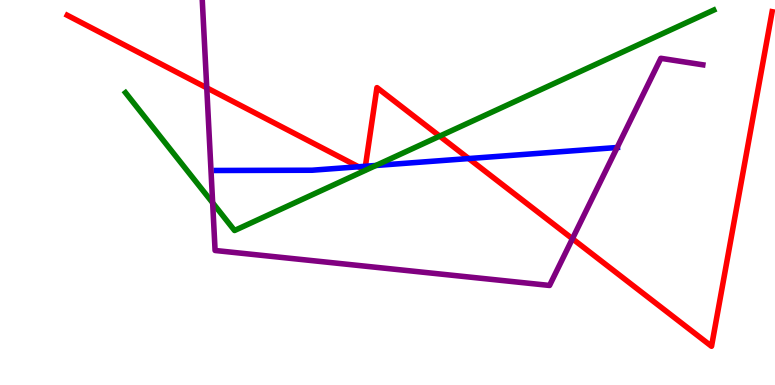[{'lines': ['blue', 'red'], 'intersections': [{'x': 4.63, 'y': 5.67}, {'x': 4.71, 'y': 5.68}, {'x': 6.05, 'y': 5.88}]}, {'lines': ['green', 'red'], 'intersections': [{'x': 5.67, 'y': 6.46}]}, {'lines': ['purple', 'red'], 'intersections': [{'x': 2.67, 'y': 7.72}, {'x': 7.39, 'y': 3.8}]}, {'lines': ['blue', 'green'], 'intersections': [{'x': 4.85, 'y': 5.7}]}, {'lines': ['blue', 'purple'], 'intersections': [{'x': 7.96, 'y': 6.17}]}, {'lines': ['green', 'purple'], 'intersections': [{'x': 2.74, 'y': 4.73}]}]